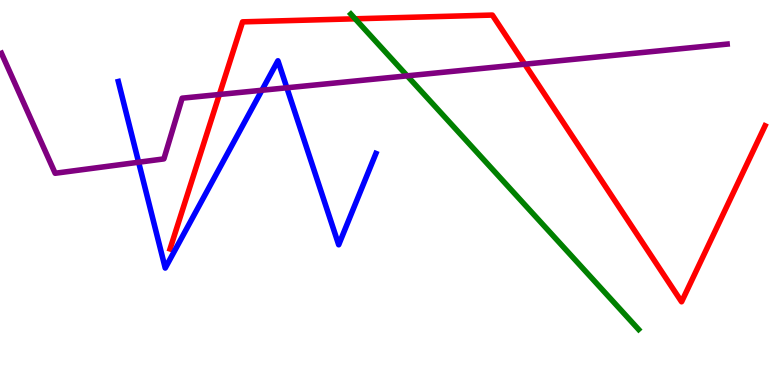[{'lines': ['blue', 'red'], 'intersections': []}, {'lines': ['green', 'red'], 'intersections': [{'x': 4.58, 'y': 9.51}]}, {'lines': ['purple', 'red'], 'intersections': [{'x': 2.83, 'y': 7.55}, {'x': 6.77, 'y': 8.33}]}, {'lines': ['blue', 'green'], 'intersections': []}, {'lines': ['blue', 'purple'], 'intersections': [{'x': 1.79, 'y': 5.79}, {'x': 3.38, 'y': 7.66}, {'x': 3.7, 'y': 7.72}]}, {'lines': ['green', 'purple'], 'intersections': [{'x': 5.25, 'y': 8.03}]}]